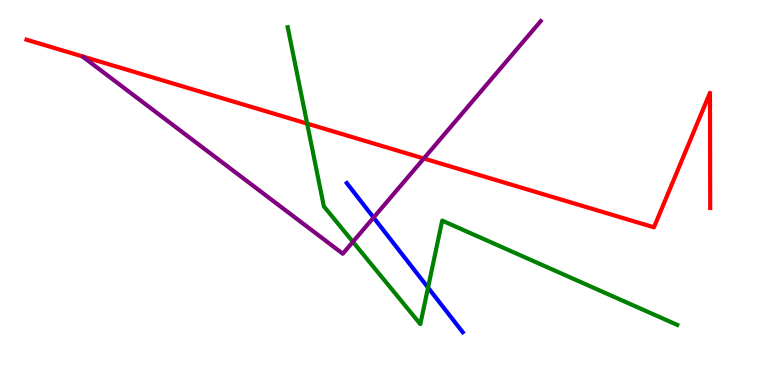[{'lines': ['blue', 'red'], 'intersections': []}, {'lines': ['green', 'red'], 'intersections': [{'x': 3.96, 'y': 6.79}]}, {'lines': ['purple', 'red'], 'intersections': [{'x': 5.47, 'y': 5.88}]}, {'lines': ['blue', 'green'], 'intersections': [{'x': 5.52, 'y': 2.53}]}, {'lines': ['blue', 'purple'], 'intersections': [{'x': 4.82, 'y': 4.35}]}, {'lines': ['green', 'purple'], 'intersections': [{'x': 4.55, 'y': 3.72}]}]